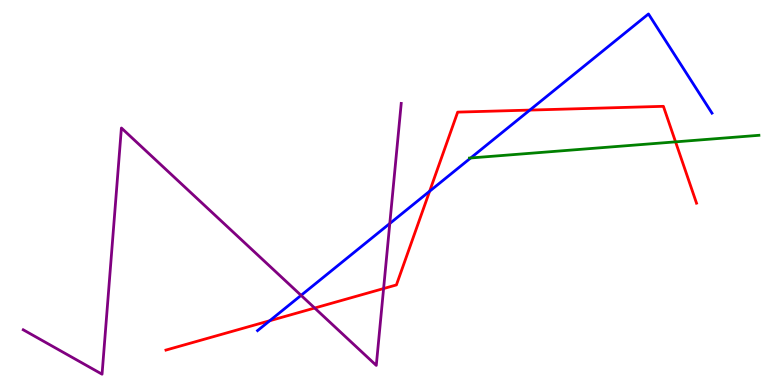[{'lines': ['blue', 'red'], 'intersections': [{'x': 3.48, 'y': 1.67}, {'x': 5.54, 'y': 5.03}, {'x': 6.84, 'y': 7.14}]}, {'lines': ['green', 'red'], 'intersections': [{'x': 8.72, 'y': 6.32}]}, {'lines': ['purple', 'red'], 'intersections': [{'x': 4.06, 'y': 2.0}, {'x': 4.95, 'y': 2.51}]}, {'lines': ['blue', 'green'], 'intersections': [{'x': 6.07, 'y': 5.9}]}, {'lines': ['blue', 'purple'], 'intersections': [{'x': 3.88, 'y': 2.33}, {'x': 5.03, 'y': 4.19}]}, {'lines': ['green', 'purple'], 'intersections': []}]